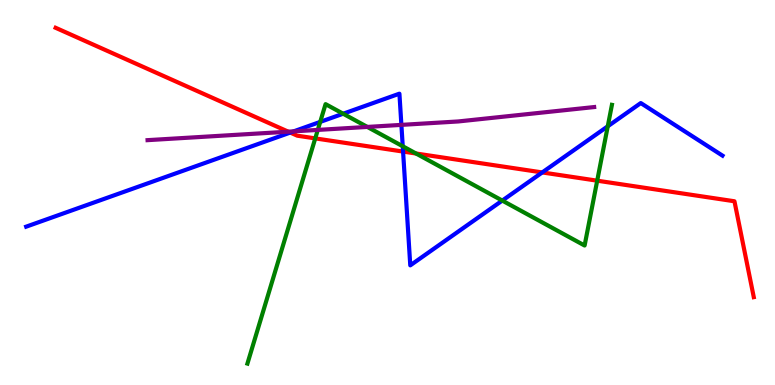[{'lines': ['blue', 'red'], 'intersections': [{'x': 3.75, 'y': 6.56}, {'x': 5.2, 'y': 6.06}, {'x': 7.0, 'y': 5.52}]}, {'lines': ['green', 'red'], 'intersections': [{'x': 4.07, 'y': 6.41}, {'x': 5.37, 'y': 6.01}, {'x': 7.71, 'y': 5.31}]}, {'lines': ['purple', 'red'], 'intersections': [{'x': 3.72, 'y': 6.58}]}, {'lines': ['blue', 'green'], 'intersections': [{'x': 4.13, 'y': 6.83}, {'x': 4.43, 'y': 7.05}, {'x': 5.2, 'y': 6.2}, {'x': 6.48, 'y': 4.79}, {'x': 7.84, 'y': 6.72}]}, {'lines': ['blue', 'purple'], 'intersections': [{'x': 3.79, 'y': 6.59}, {'x': 5.18, 'y': 6.76}]}, {'lines': ['green', 'purple'], 'intersections': [{'x': 4.1, 'y': 6.63}, {'x': 4.74, 'y': 6.7}]}]